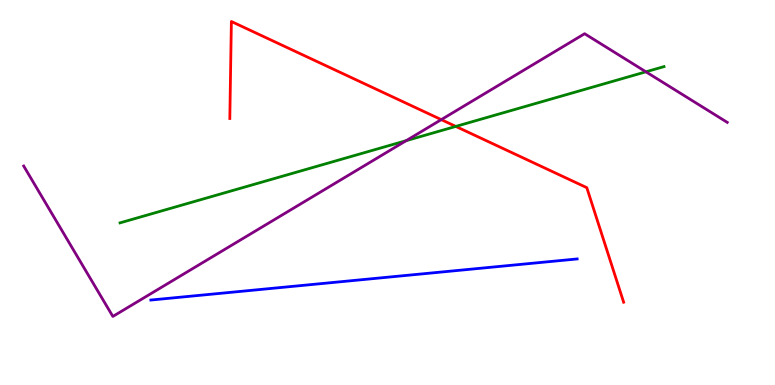[{'lines': ['blue', 'red'], 'intersections': []}, {'lines': ['green', 'red'], 'intersections': [{'x': 5.88, 'y': 6.72}]}, {'lines': ['purple', 'red'], 'intersections': [{'x': 5.69, 'y': 6.89}]}, {'lines': ['blue', 'green'], 'intersections': []}, {'lines': ['blue', 'purple'], 'intersections': []}, {'lines': ['green', 'purple'], 'intersections': [{'x': 5.24, 'y': 6.35}, {'x': 8.33, 'y': 8.13}]}]